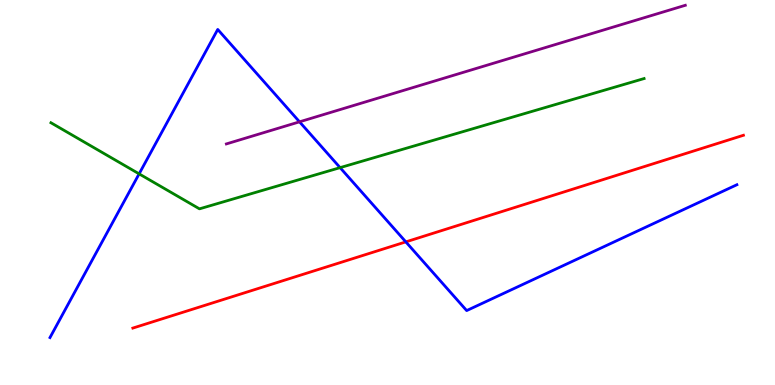[{'lines': ['blue', 'red'], 'intersections': [{'x': 5.24, 'y': 3.72}]}, {'lines': ['green', 'red'], 'intersections': []}, {'lines': ['purple', 'red'], 'intersections': []}, {'lines': ['blue', 'green'], 'intersections': [{'x': 1.8, 'y': 5.48}, {'x': 4.39, 'y': 5.65}]}, {'lines': ['blue', 'purple'], 'intersections': [{'x': 3.86, 'y': 6.84}]}, {'lines': ['green', 'purple'], 'intersections': []}]